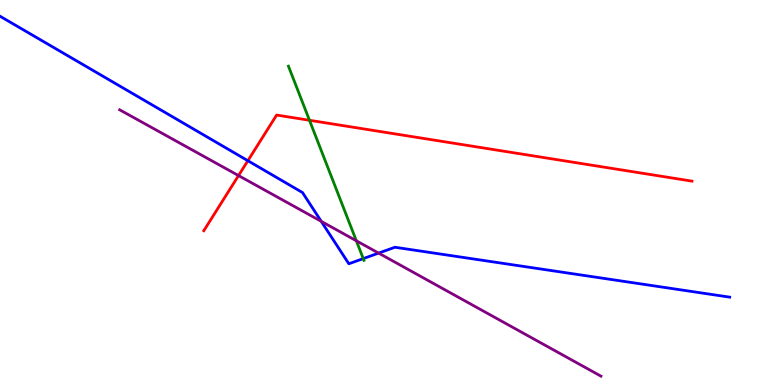[{'lines': ['blue', 'red'], 'intersections': [{'x': 3.2, 'y': 5.83}]}, {'lines': ['green', 'red'], 'intersections': [{'x': 3.99, 'y': 6.88}]}, {'lines': ['purple', 'red'], 'intersections': [{'x': 3.08, 'y': 5.44}]}, {'lines': ['blue', 'green'], 'intersections': [{'x': 4.69, 'y': 3.28}]}, {'lines': ['blue', 'purple'], 'intersections': [{'x': 4.15, 'y': 4.25}, {'x': 4.89, 'y': 3.43}]}, {'lines': ['green', 'purple'], 'intersections': [{'x': 4.6, 'y': 3.75}]}]